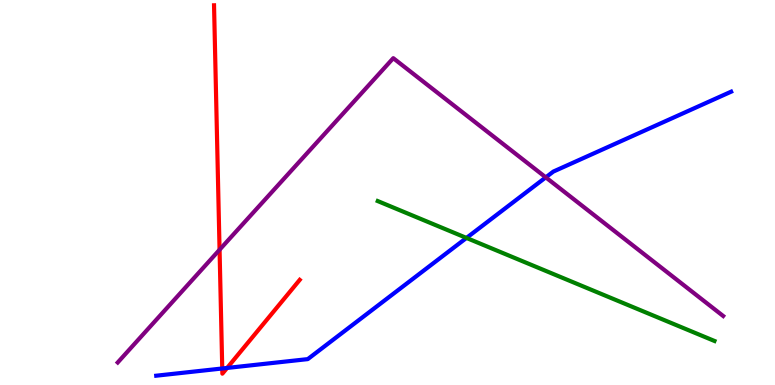[{'lines': ['blue', 'red'], 'intersections': [{'x': 2.87, 'y': 0.429}, {'x': 2.93, 'y': 0.443}]}, {'lines': ['green', 'red'], 'intersections': []}, {'lines': ['purple', 'red'], 'intersections': [{'x': 2.83, 'y': 3.51}]}, {'lines': ['blue', 'green'], 'intersections': [{'x': 6.02, 'y': 3.82}]}, {'lines': ['blue', 'purple'], 'intersections': [{'x': 7.04, 'y': 5.39}]}, {'lines': ['green', 'purple'], 'intersections': []}]